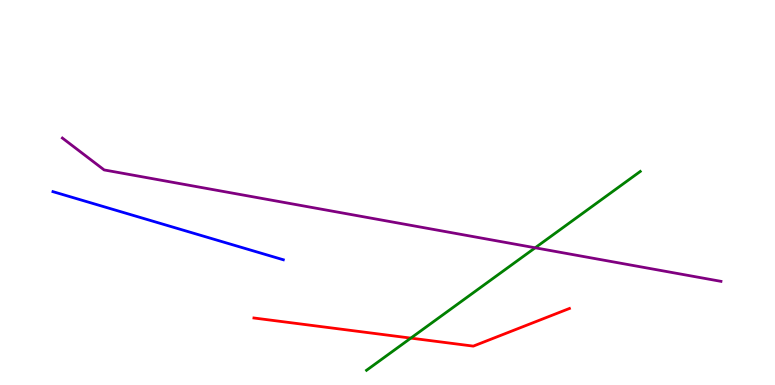[{'lines': ['blue', 'red'], 'intersections': []}, {'lines': ['green', 'red'], 'intersections': [{'x': 5.3, 'y': 1.22}]}, {'lines': ['purple', 'red'], 'intersections': []}, {'lines': ['blue', 'green'], 'intersections': []}, {'lines': ['blue', 'purple'], 'intersections': []}, {'lines': ['green', 'purple'], 'intersections': [{'x': 6.91, 'y': 3.56}]}]